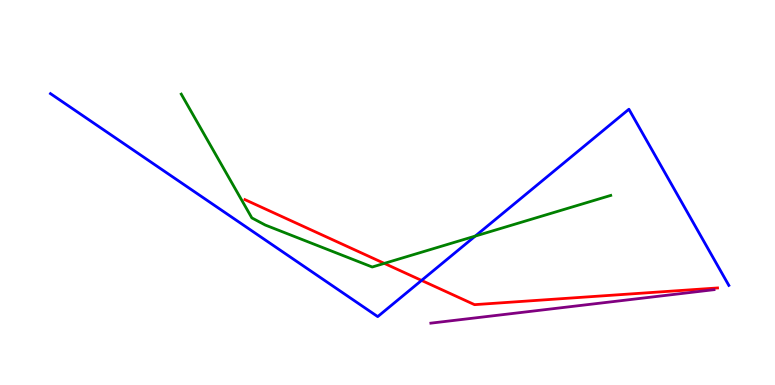[{'lines': ['blue', 'red'], 'intersections': [{'x': 5.44, 'y': 2.72}]}, {'lines': ['green', 'red'], 'intersections': [{'x': 4.96, 'y': 3.16}]}, {'lines': ['purple', 'red'], 'intersections': []}, {'lines': ['blue', 'green'], 'intersections': [{'x': 6.13, 'y': 3.87}]}, {'lines': ['blue', 'purple'], 'intersections': []}, {'lines': ['green', 'purple'], 'intersections': []}]